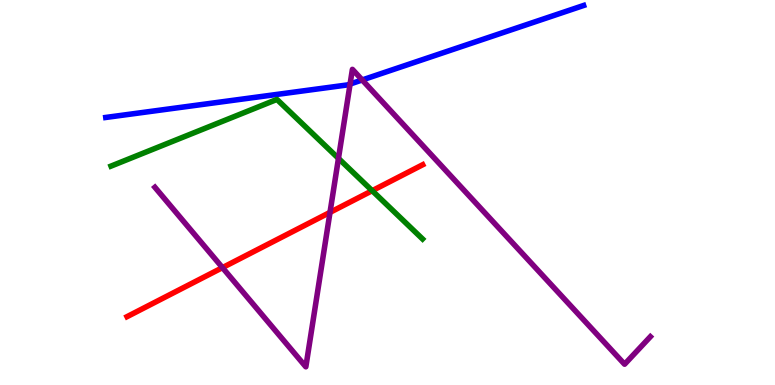[{'lines': ['blue', 'red'], 'intersections': []}, {'lines': ['green', 'red'], 'intersections': [{'x': 4.8, 'y': 5.05}]}, {'lines': ['purple', 'red'], 'intersections': [{'x': 2.87, 'y': 3.05}, {'x': 4.26, 'y': 4.48}]}, {'lines': ['blue', 'green'], 'intersections': []}, {'lines': ['blue', 'purple'], 'intersections': [{'x': 4.52, 'y': 7.82}, {'x': 4.67, 'y': 7.92}]}, {'lines': ['green', 'purple'], 'intersections': [{'x': 4.37, 'y': 5.89}]}]